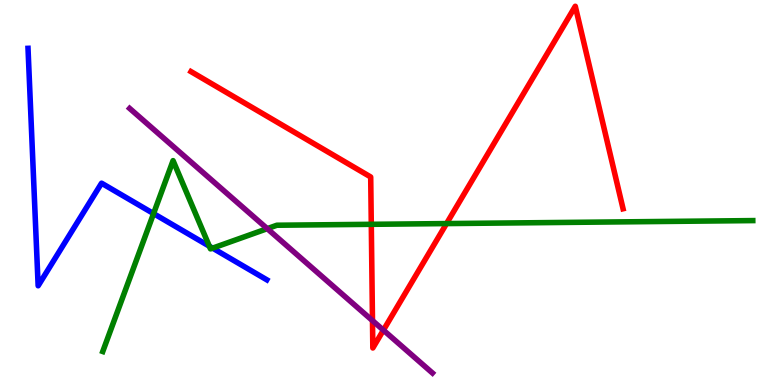[{'lines': ['blue', 'red'], 'intersections': []}, {'lines': ['green', 'red'], 'intersections': [{'x': 4.79, 'y': 4.17}, {'x': 5.76, 'y': 4.19}]}, {'lines': ['purple', 'red'], 'intersections': [{'x': 4.81, 'y': 1.67}, {'x': 4.95, 'y': 1.42}]}, {'lines': ['blue', 'green'], 'intersections': [{'x': 1.98, 'y': 4.45}, {'x': 2.7, 'y': 3.61}, {'x': 2.74, 'y': 3.56}]}, {'lines': ['blue', 'purple'], 'intersections': []}, {'lines': ['green', 'purple'], 'intersections': [{'x': 3.45, 'y': 4.06}]}]